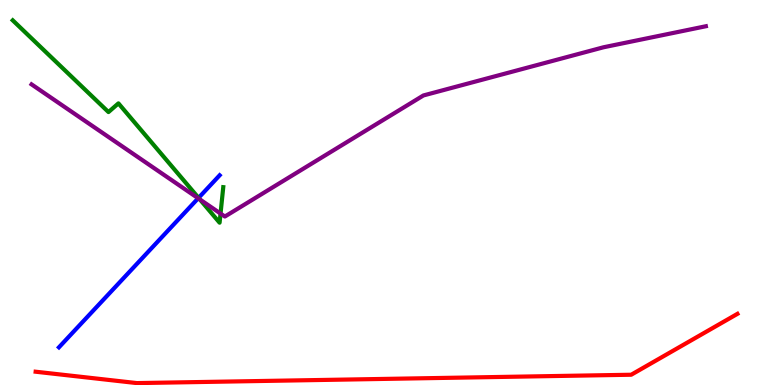[{'lines': ['blue', 'red'], 'intersections': []}, {'lines': ['green', 'red'], 'intersections': []}, {'lines': ['purple', 'red'], 'intersections': []}, {'lines': ['blue', 'green'], 'intersections': [{'x': 2.56, 'y': 4.86}]}, {'lines': ['blue', 'purple'], 'intersections': [{'x': 2.56, 'y': 4.85}]}, {'lines': ['green', 'purple'], 'intersections': [{'x': 2.58, 'y': 4.82}, {'x': 2.85, 'y': 4.45}]}]